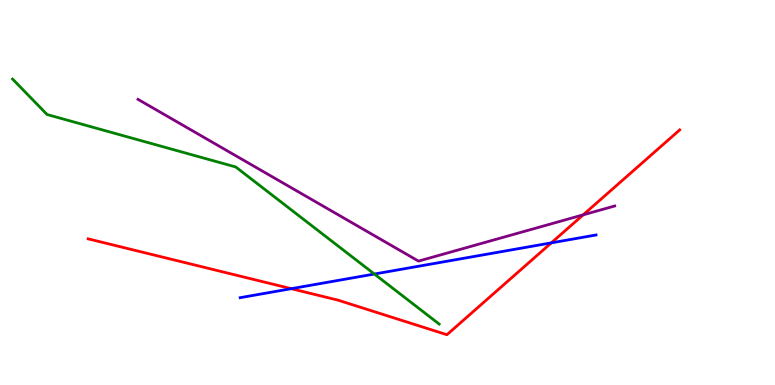[{'lines': ['blue', 'red'], 'intersections': [{'x': 3.76, 'y': 2.5}, {'x': 7.11, 'y': 3.69}]}, {'lines': ['green', 'red'], 'intersections': []}, {'lines': ['purple', 'red'], 'intersections': [{'x': 7.52, 'y': 4.42}]}, {'lines': ['blue', 'green'], 'intersections': [{'x': 4.83, 'y': 2.88}]}, {'lines': ['blue', 'purple'], 'intersections': []}, {'lines': ['green', 'purple'], 'intersections': []}]